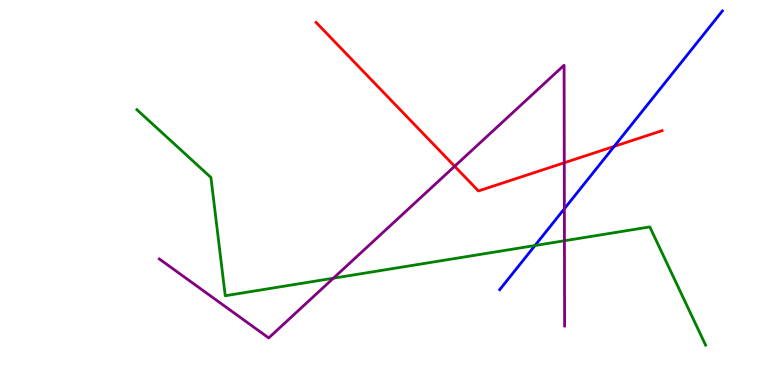[{'lines': ['blue', 'red'], 'intersections': [{'x': 7.92, 'y': 6.2}]}, {'lines': ['green', 'red'], 'intersections': []}, {'lines': ['purple', 'red'], 'intersections': [{'x': 5.87, 'y': 5.68}, {'x': 7.28, 'y': 5.77}]}, {'lines': ['blue', 'green'], 'intersections': [{'x': 6.9, 'y': 3.62}]}, {'lines': ['blue', 'purple'], 'intersections': [{'x': 7.28, 'y': 4.58}]}, {'lines': ['green', 'purple'], 'intersections': [{'x': 4.3, 'y': 2.77}, {'x': 7.28, 'y': 3.75}]}]